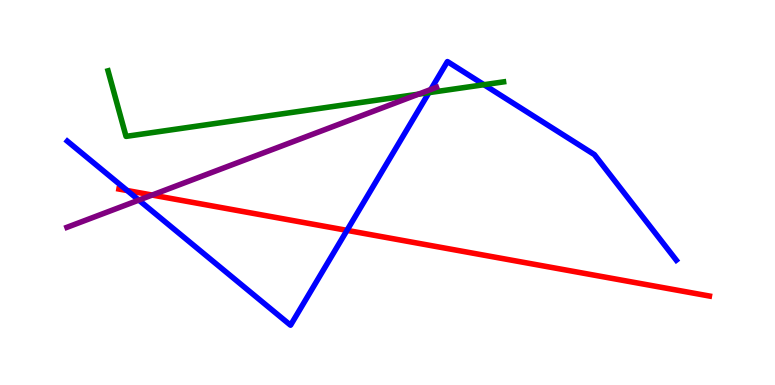[{'lines': ['blue', 'red'], 'intersections': [{'x': 1.64, 'y': 5.05}, {'x': 4.48, 'y': 4.02}]}, {'lines': ['green', 'red'], 'intersections': []}, {'lines': ['purple', 'red'], 'intersections': [{'x': 1.96, 'y': 4.93}]}, {'lines': ['blue', 'green'], 'intersections': [{'x': 5.53, 'y': 7.59}, {'x': 6.24, 'y': 7.8}]}, {'lines': ['blue', 'purple'], 'intersections': [{'x': 1.79, 'y': 4.8}, {'x': 5.56, 'y': 7.68}]}, {'lines': ['green', 'purple'], 'intersections': [{'x': 5.4, 'y': 7.55}]}]